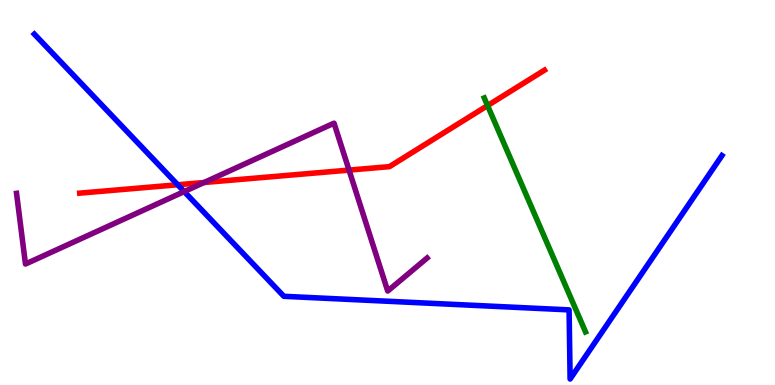[{'lines': ['blue', 'red'], 'intersections': [{'x': 2.29, 'y': 5.2}]}, {'lines': ['green', 'red'], 'intersections': [{'x': 6.29, 'y': 7.26}]}, {'lines': ['purple', 'red'], 'intersections': [{'x': 2.63, 'y': 5.26}, {'x': 4.5, 'y': 5.58}]}, {'lines': ['blue', 'green'], 'intersections': []}, {'lines': ['blue', 'purple'], 'intersections': [{'x': 2.38, 'y': 5.02}]}, {'lines': ['green', 'purple'], 'intersections': []}]